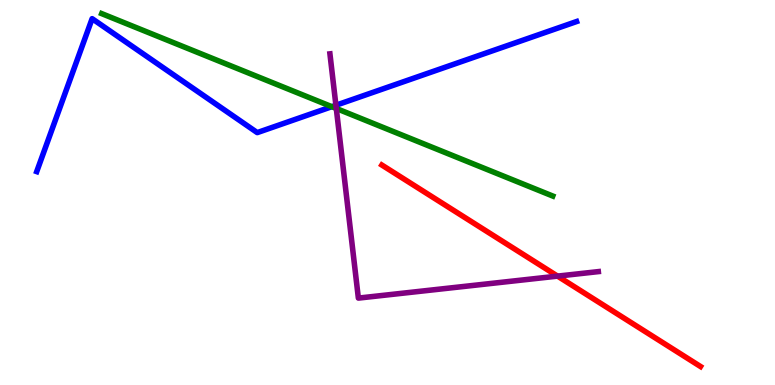[{'lines': ['blue', 'red'], 'intersections': []}, {'lines': ['green', 'red'], 'intersections': []}, {'lines': ['purple', 'red'], 'intersections': [{'x': 7.19, 'y': 2.83}]}, {'lines': ['blue', 'green'], 'intersections': [{'x': 4.28, 'y': 7.23}]}, {'lines': ['blue', 'purple'], 'intersections': [{'x': 4.33, 'y': 7.27}]}, {'lines': ['green', 'purple'], 'intersections': [{'x': 4.34, 'y': 7.18}]}]